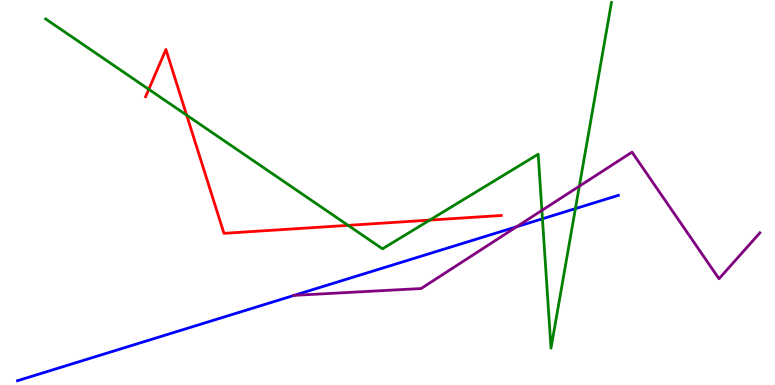[{'lines': ['blue', 'red'], 'intersections': []}, {'lines': ['green', 'red'], 'intersections': [{'x': 1.92, 'y': 7.68}, {'x': 2.41, 'y': 7.01}, {'x': 4.49, 'y': 4.15}, {'x': 5.55, 'y': 4.28}]}, {'lines': ['purple', 'red'], 'intersections': []}, {'lines': ['blue', 'green'], 'intersections': [{'x': 7.0, 'y': 4.32}, {'x': 7.42, 'y': 4.58}]}, {'lines': ['blue', 'purple'], 'intersections': [{'x': 3.8, 'y': 2.33}, {'x': 6.67, 'y': 4.11}]}, {'lines': ['green', 'purple'], 'intersections': [{'x': 6.99, 'y': 4.53}, {'x': 7.48, 'y': 5.16}]}]